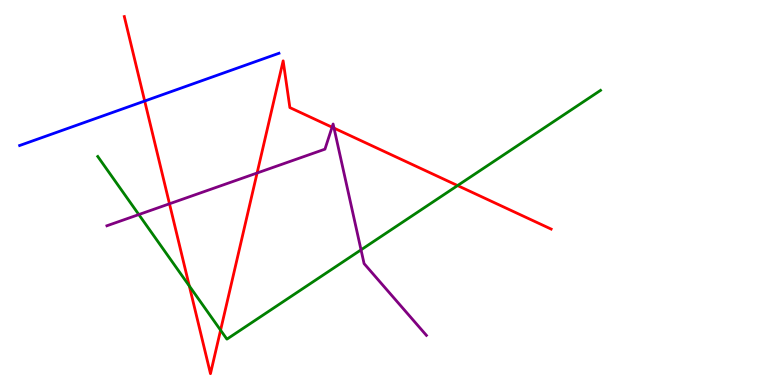[{'lines': ['blue', 'red'], 'intersections': [{'x': 1.87, 'y': 7.38}]}, {'lines': ['green', 'red'], 'intersections': [{'x': 2.44, 'y': 2.57}, {'x': 2.85, 'y': 1.42}, {'x': 5.9, 'y': 5.18}]}, {'lines': ['purple', 'red'], 'intersections': [{'x': 2.19, 'y': 4.71}, {'x': 3.32, 'y': 5.51}, {'x': 4.28, 'y': 6.7}, {'x': 4.31, 'y': 6.67}]}, {'lines': ['blue', 'green'], 'intersections': []}, {'lines': ['blue', 'purple'], 'intersections': []}, {'lines': ['green', 'purple'], 'intersections': [{'x': 1.79, 'y': 4.43}, {'x': 4.66, 'y': 3.51}]}]